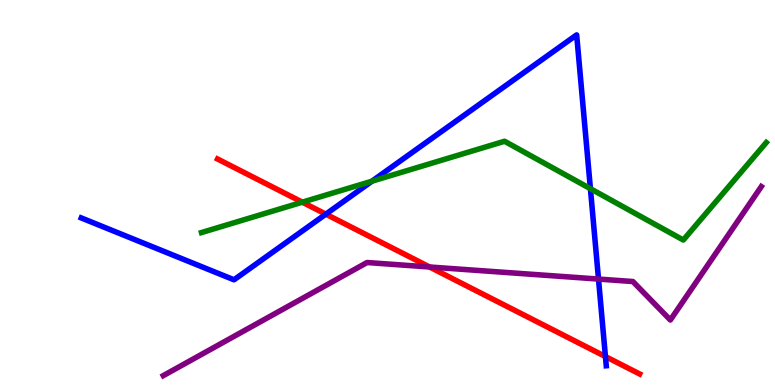[{'lines': ['blue', 'red'], 'intersections': [{'x': 4.2, 'y': 4.44}, {'x': 7.81, 'y': 0.739}]}, {'lines': ['green', 'red'], 'intersections': [{'x': 3.9, 'y': 4.75}]}, {'lines': ['purple', 'red'], 'intersections': [{'x': 5.54, 'y': 3.07}]}, {'lines': ['blue', 'green'], 'intersections': [{'x': 4.8, 'y': 5.29}, {'x': 7.62, 'y': 5.1}]}, {'lines': ['blue', 'purple'], 'intersections': [{'x': 7.72, 'y': 2.75}]}, {'lines': ['green', 'purple'], 'intersections': []}]